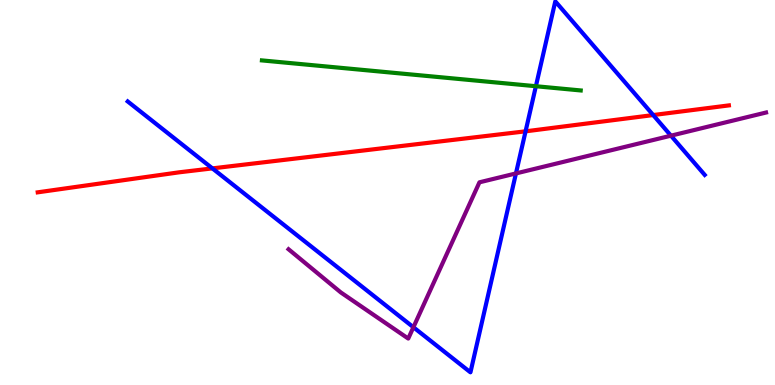[{'lines': ['blue', 'red'], 'intersections': [{'x': 2.74, 'y': 5.63}, {'x': 6.78, 'y': 6.59}, {'x': 8.43, 'y': 7.01}]}, {'lines': ['green', 'red'], 'intersections': []}, {'lines': ['purple', 'red'], 'intersections': []}, {'lines': ['blue', 'green'], 'intersections': [{'x': 6.91, 'y': 7.76}]}, {'lines': ['blue', 'purple'], 'intersections': [{'x': 5.33, 'y': 1.5}, {'x': 6.66, 'y': 5.5}, {'x': 8.66, 'y': 6.48}]}, {'lines': ['green', 'purple'], 'intersections': []}]